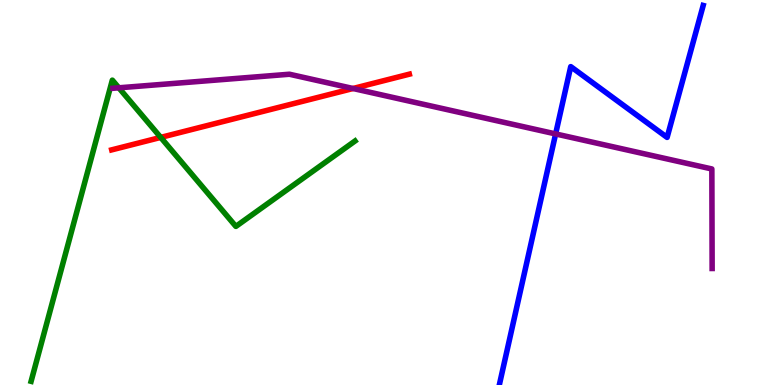[{'lines': ['blue', 'red'], 'intersections': []}, {'lines': ['green', 'red'], 'intersections': [{'x': 2.07, 'y': 6.43}]}, {'lines': ['purple', 'red'], 'intersections': [{'x': 4.56, 'y': 7.7}]}, {'lines': ['blue', 'green'], 'intersections': []}, {'lines': ['blue', 'purple'], 'intersections': [{'x': 7.17, 'y': 6.52}]}, {'lines': ['green', 'purple'], 'intersections': [{'x': 1.53, 'y': 7.72}]}]